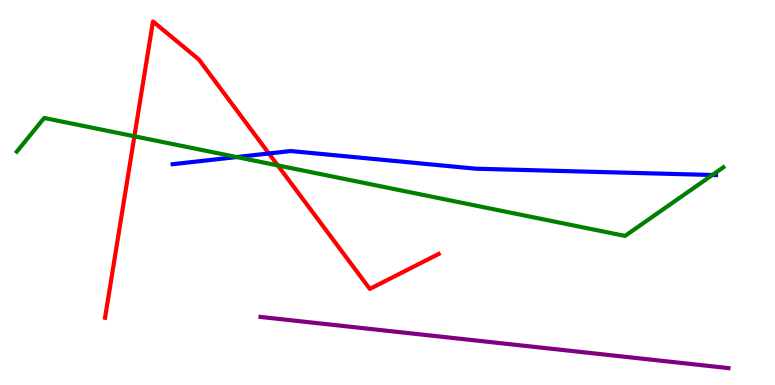[{'lines': ['blue', 'red'], 'intersections': [{'x': 3.47, 'y': 6.01}]}, {'lines': ['green', 'red'], 'intersections': [{'x': 1.73, 'y': 6.46}, {'x': 3.58, 'y': 5.7}]}, {'lines': ['purple', 'red'], 'intersections': []}, {'lines': ['blue', 'green'], 'intersections': [{'x': 3.05, 'y': 5.92}, {'x': 9.19, 'y': 5.45}]}, {'lines': ['blue', 'purple'], 'intersections': []}, {'lines': ['green', 'purple'], 'intersections': []}]